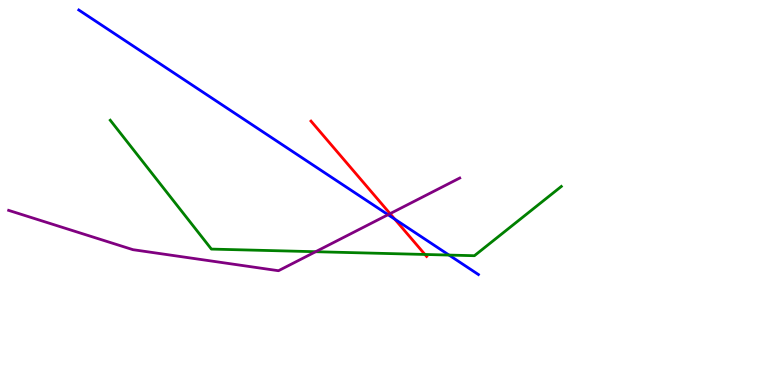[{'lines': ['blue', 'red'], 'intersections': [{'x': 5.09, 'y': 4.31}]}, {'lines': ['green', 'red'], 'intersections': [{'x': 5.48, 'y': 3.39}]}, {'lines': ['purple', 'red'], 'intersections': [{'x': 5.03, 'y': 4.45}]}, {'lines': ['blue', 'green'], 'intersections': [{'x': 5.79, 'y': 3.37}]}, {'lines': ['blue', 'purple'], 'intersections': [{'x': 5.01, 'y': 4.42}]}, {'lines': ['green', 'purple'], 'intersections': [{'x': 4.07, 'y': 3.46}]}]